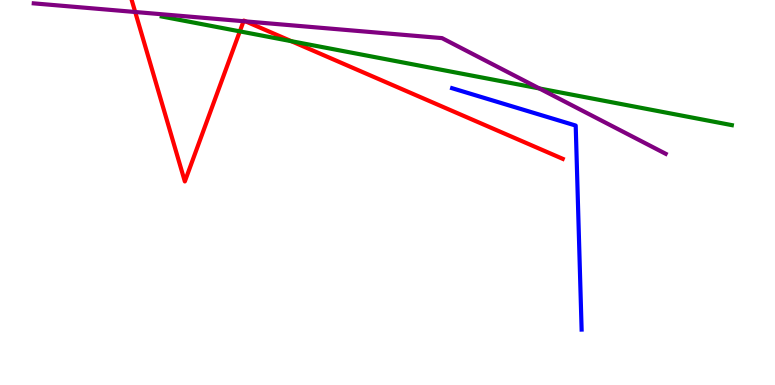[{'lines': ['blue', 'red'], 'intersections': []}, {'lines': ['green', 'red'], 'intersections': [{'x': 3.09, 'y': 9.19}, {'x': 3.76, 'y': 8.93}]}, {'lines': ['purple', 'red'], 'intersections': [{'x': 1.74, 'y': 9.69}, {'x': 3.14, 'y': 9.45}, {'x': 3.17, 'y': 9.44}]}, {'lines': ['blue', 'green'], 'intersections': []}, {'lines': ['blue', 'purple'], 'intersections': []}, {'lines': ['green', 'purple'], 'intersections': [{'x': 6.96, 'y': 7.7}]}]